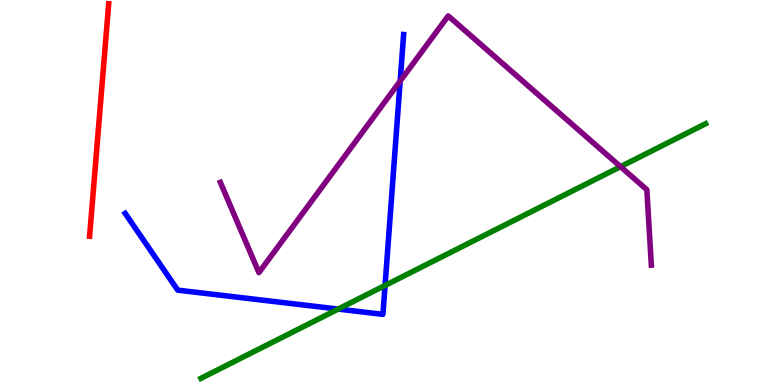[{'lines': ['blue', 'red'], 'intersections': []}, {'lines': ['green', 'red'], 'intersections': []}, {'lines': ['purple', 'red'], 'intersections': []}, {'lines': ['blue', 'green'], 'intersections': [{'x': 4.36, 'y': 1.97}, {'x': 4.97, 'y': 2.59}]}, {'lines': ['blue', 'purple'], 'intersections': [{'x': 5.16, 'y': 7.89}]}, {'lines': ['green', 'purple'], 'intersections': [{'x': 8.01, 'y': 5.67}]}]